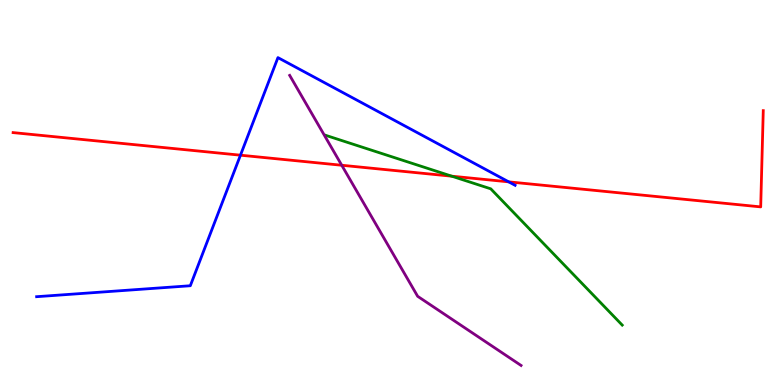[{'lines': ['blue', 'red'], 'intersections': [{'x': 3.1, 'y': 5.97}, {'x': 6.56, 'y': 5.28}]}, {'lines': ['green', 'red'], 'intersections': [{'x': 5.83, 'y': 5.42}]}, {'lines': ['purple', 'red'], 'intersections': [{'x': 4.41, 'y': 5.71}]}, {'lines': ['blue', 'green'], 'intersections': []}, {'lines': ['blue', 'purple'], 'intersections': []}, {'lines': ['green', 'purple'], 'intersections': []}]